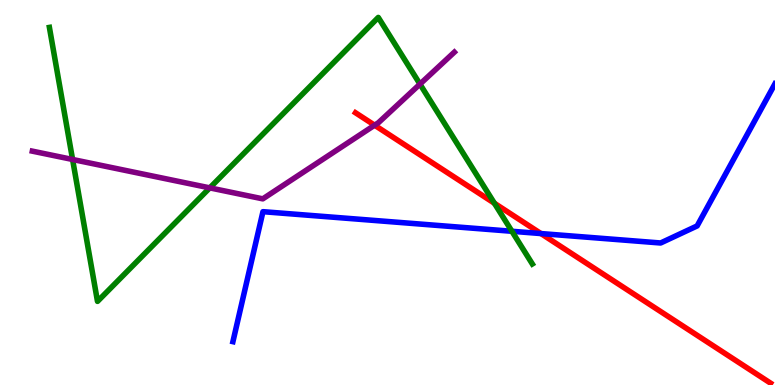[{'lines': ['blue', 'red'], 'intersections': [{'x': 6.98, 'y': 3.93}]}, {'lines': ['green', 'red'], 'intersections': [{'x': 6.38, 'y': 4.72}]}, {'lines': ['purple', 'red'], 'intersections': [{'x': 4.83, 'y': 6.75}]}, {'lines': ['blue', 'green'], 'intersections': [{'x': 6.61, 'y': 3.99}]}, {'lines': ['blue', 'purple'], 'intersections': []}, {'lines': ['green', 'purple'], 'intersections': [{'x': 0.937, 'y': 5.86}, {'x': 2.71, 'y': 5.12}, {'x': 5.42, 'y': 7.82}]}]